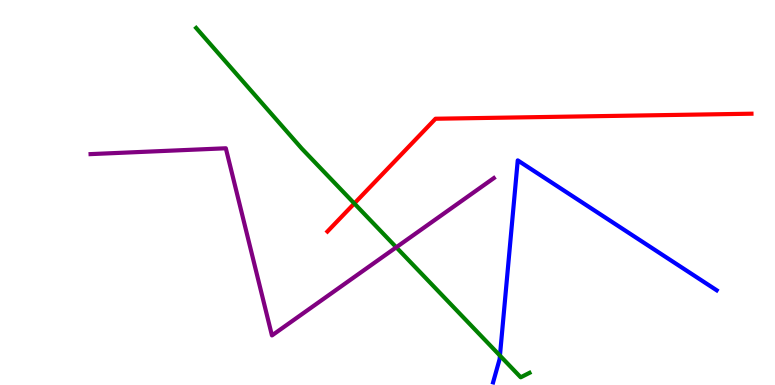[{'lines': ['blue', 'red'], 'intersections': []}, {'lines': ['green', 'red'], 'intersections': [{'x': 4.57, 'y': 4.72}]}, {'lines': ['purple', 'red'], 'intersections': []}, {'lines': ['blue', 'green'], 'intersections': [{'x': 6.45, 'y': 0.764}]}, {'lines': ['blue', 'purple'], 'intersections': []}, {'lines': ['green', 'purple'], 'intersections': [{'x': 5.11, 'y': 3.58}]}]